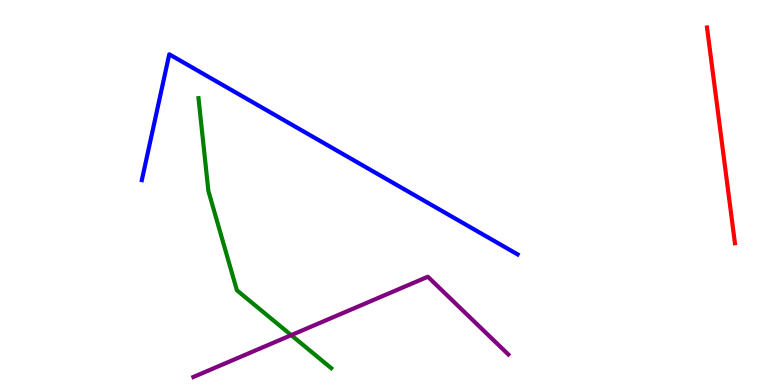[{'lines': ['blue', 'red'], 'intersections': []}, {'lines': ['green', 'red'], 'intersections': []}, {'lines': ['purple', 'red'], 'intersections': []}, {'lines': ['blue', 'green'], 'intersections': []}, {'lines': ['blue', 'purple'], 'intersections': []}, {'lines': ['green', 'purple'], 'intersections': [{'x': 3.76, 'y': 1.29}]}]